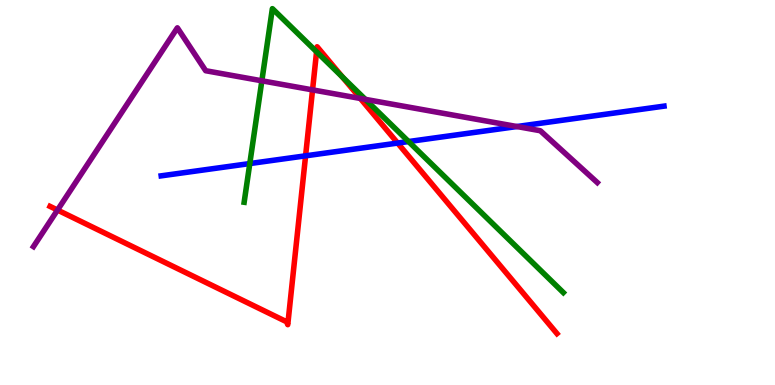[{'lines': ['blue', 'red'], 'intersections': [{'x': 3.94, 'y': 5.95}, {'x': 5.13, 'y': 6.28}]}, {'lines': ['green', 'red'], 'intersections': [{'x': 4.08, 'y': 8.66}, {'x': 4.42, 'y': 8.0}]}, {'lines': ['purple', 'red'], 'intersections': [{'x': 0.742, 'y': 4.54}, {'x': 4.03, 'y': 7.67}, {'x': 4.65, 'y': 7.44}]}, {'lines': ['blue', 'green'], 'intersections': [{'x': 3.22, 'y': 5.75}, {'x': 5.27, 'y': 6.32}]}, {'lines': ['blue', 'purple'], 'intersections': [{'x': 6.67, 'y': 6.71}]}, {'lines': ['green', 'purple'], 'intersections': [{'x': 3.38, 'y': 7.9}, {'x': 4.71, 'y': 7.42}]}]